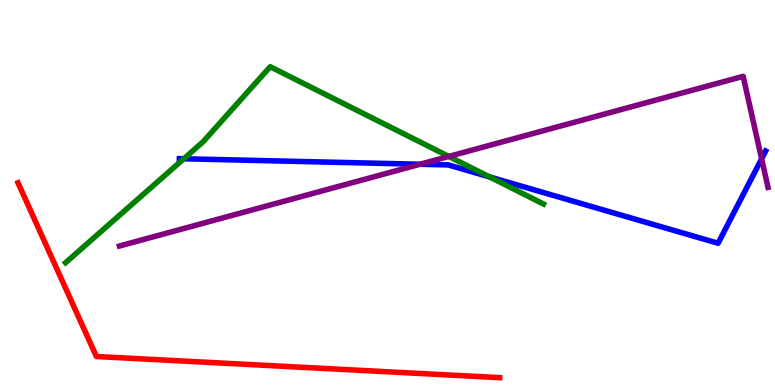[{'lines': ['blue', 'red'], 'intersections': []}, {'lines': ['green', 'red'], 'intersections': []}, {'lines': ['purple', 'red'], 'intersections': []}, {'lines': ['blue', 'green'], 'intersections': [{'x': 2.37, 'y': 5.88}, {'x': 6.32, 'y': 5.4}]}, {'lines': ['blue', 'purple'], 'intersections': [{'x': 5.42, 'y': 5.73}, {'x': 9.83, 'y': 5.87}]}, {'lines': ['green', 'purple'], 'intersections': [{'x': 5.79, 'y': 5.94}]}]